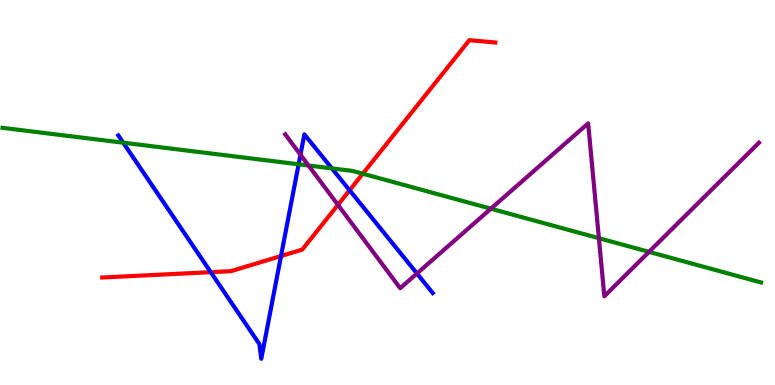[{'lines': ['blue', 'red'], 'intersections': [{'x': 2.72, 'y': 2.93}, {'x': 3.63, 'y': 3.35}, {'x': 4.51, 'y': 5.06}]}, {'lines': ['green', 'red'], 'intersections': [{'x': 4.68, 'y': 5.49}]}, {'lines': ['purple', 'red'], 'intersections': [{'x': 4.36, 'y': 4.68}]}, {'lines': ['blue', 'green'], 'intersections': [{'x': 1.59, 'y': 6.29}, {'x': 3.85, 'y': 5.73}, {'x': 4.28, 'y': 5.63}]}, {'lines': ['blue', 'purple'], 'intersections': [{'x': 3.88, 'y': 5.98}, {'x': 5.38, 'y': 2.9}]}, {'lines': ['green', 'purple'], 'intersections': [{'x': 3.98, 'y': 5.7}, {'x': 6.33, 'y': 4.58}, {'x': 7.73, 'y': 3.81}, {'x': 8.37, 'y': 3.46}]}]